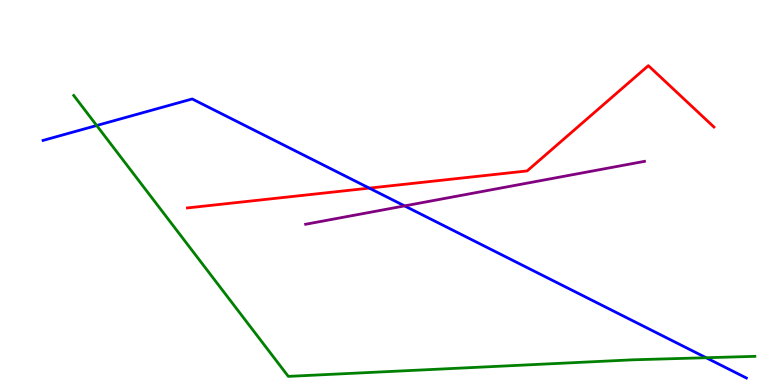[{'lines': ['blue', 'red'], 'intersections': [{'x': 4.76, 'y': 5.11}]}, {'lines': ['green', 'red'], 'intersections': []}, {'lines': ['purple', 'red'], 'intersections': []}, {'lines': ['blue', 'green'], 'intersections': [{'x': 1.25, 'y': 6.74}, {'x': 9.11, 'y': 0.708}]}, {'lines': ['blue', 'purple'], 'intersections': [{'x': 5.22, 'y': 4.65}]}, {'lines': ['green', 'purple'], 'intersections': []}]